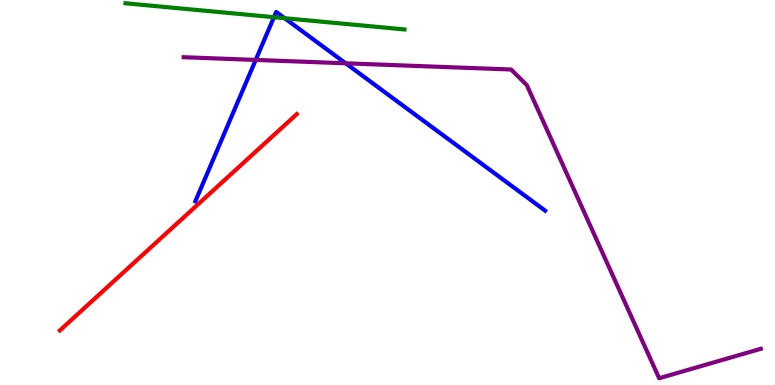[{'lines': ['blue', 'red'], 'intersections': []}, {'lines': ['green', 'red'], 'intersections': []}, {'lines': ['purple', 'red'], 'intersections': []}, {'lines': ['blue', 'green'], 'intersections': [{'x': 3.53, 'y': 9.55}, {'x': 3.67, 'y': 9.53}]}, {'lines': ['blue', 'purple'], 'intersections': [{'x': 3.3, 'y': 8.44}, {'x': 4.46, 'y': 8.36}]}, {'lines': ['green', 'purple'], 'intersections': []}]